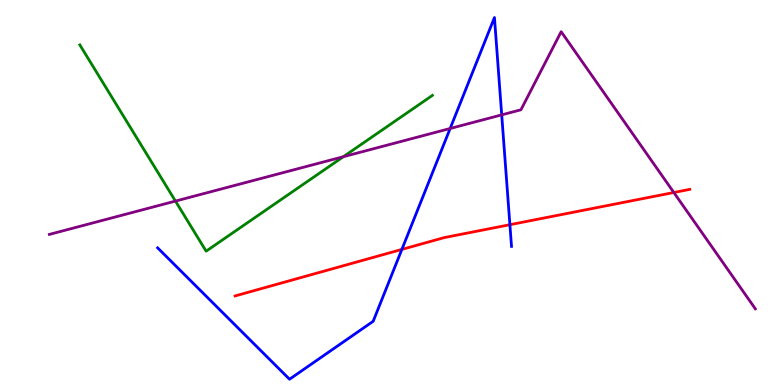[{'lines': ['blue', 'red'], 'intersections': [{'x': 5.19, 'y': 3.52}, {'x': 6.58, 'y': 4.16}]}, {'lines': ['green', 'red'], 'intersections': []}, {'lines': ['purple', 'red'], 'intersections': [{'x': 8.69, 'y': 5.0}]}, {'lines': ['blue', 'green'], 'intersections': []}, {'lines': ['blue', 'purple'], 'intersections': [{'x': 5.81, 'y': 6.66}, {'x': 6.47, 'y': 7.02}]}, {'lines': ['green', 'purple'], 'intersections': [{'x': 2.26, 'y': 4.78}, {'x': 4.43, 'y': 5.93}]}]